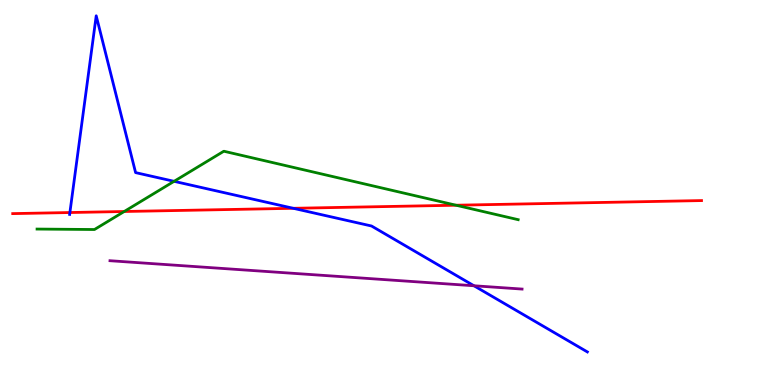[{'lines': ['blue', 'red'], 'intersections': [{'x': 0.902, 'y': 4.48}, {'x': 3.78, 'y': 4.59}]}, {'lines': ['green', 'red'], 'intersections': [{'x': 1.6, 'y': 4.51}, {'x': 5.88, 'y': 4.67}]}, {'lines': ['purple', 'red'], 'intersections': []}, {'lines': ['blue', 'green'], 'intersections': [{'x': 2.25, 'y': 5.29}]}, {'lines': ['blue', 'purple'], 'intersections': [{'x': 6.12, 'y': 2.58}]}, {'lines': ['green', 'purple'], 'intersections': []}]